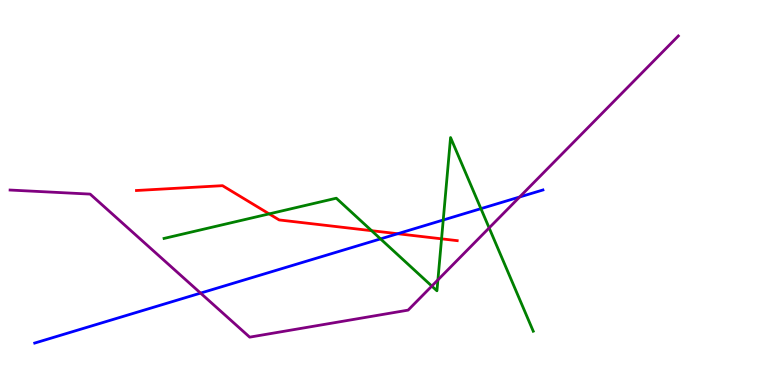[{'lines': ['blue', 'red'], 'intersections': [{'x': 5.13, 'y': 3.93}]}, {'lines': ['green', 'red'], 'intersections': [{'x': 3.47, 'y': 4.44}, {'x': 4.79, 'y': 4.01}, {'x': 5.7, 'y': 3.8}]}, {'lines': ['purple', 'red'], 'intersections': []}, {'lines': ['blue', 'green'], 'intersections': [{'x': 4.91, 'y': 3.79}, {'x': 5.72, 'y': 4.29}, {'x': 6.21, 'y': 4.58}]}, {'lines': ['blue', 'purple'], 'intersections': [{'x': 2.59, 'y': 2.39}, {'x': 6.7, 'y': 4.88}]}, {'lines': ['green', 'purple'], 'intersections': [{'x': 5.57, 'y': 2.57}, {'x': 5.65, 'y': 2.73}, {'x': 6.31, 'y': 4.08}]}]